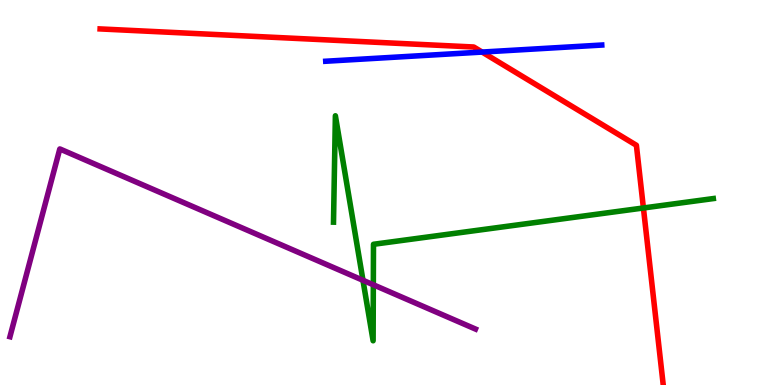[{'lines': ['blue', 'red'], 'intersections': [{'x': 6.22, 'y': 8.65}]}, {'lines': ['green', 'red'], 'intersections': [{'x': 8.3, 'y': 4.6}]}, {'lines': ['purple', 'red'], 'intersections': []}, {'lines': ['blue', 'green'], 'intersections': []}, {'lines': ['blue', 'purple'], 'intersections': []}, {'lines': ['green', 'purple'], 'intersections': [{'x': 4.68, 'y': 2.72}, {'x': 4.82, 'y': 2.6}]}]